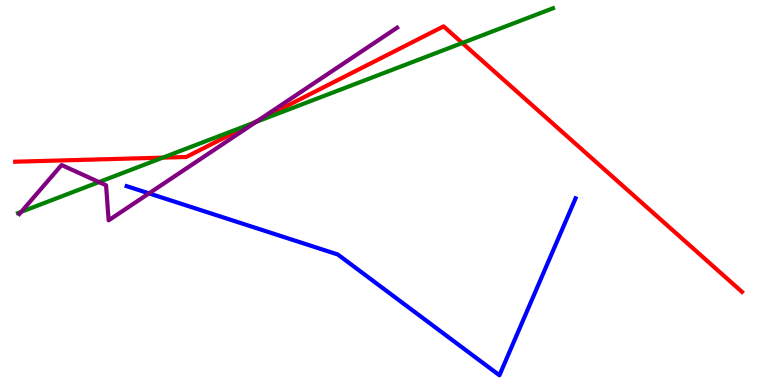[{'lines': ['blue', 'red'], 'intersections': []}, {'lines': ['green', 'red'], 'intersections': [{'x': 2.1, 'y': 5.91}, {'x': 3.26, 'y': 6.8}, {'x': 5.96, 'y': 8.88}]}, {'lines': ['purple', 'red'], 'intersections': [{'x': 3.33, 'y': 6.87}]}, {'lines': ['blue', 'green'], 'intersections': []}, {'lines': ['blue', 'purple'], 'intersections': [{'x': 1.92, 'y': 4.98}]}, {'lines': ['green', 'purple'], 'intersections': [{'x': 0.274, 'y': 4.5}, {'x': 1.28, 'y': 5.27}, {'x': 3.3, 'y': 6.83}]}]